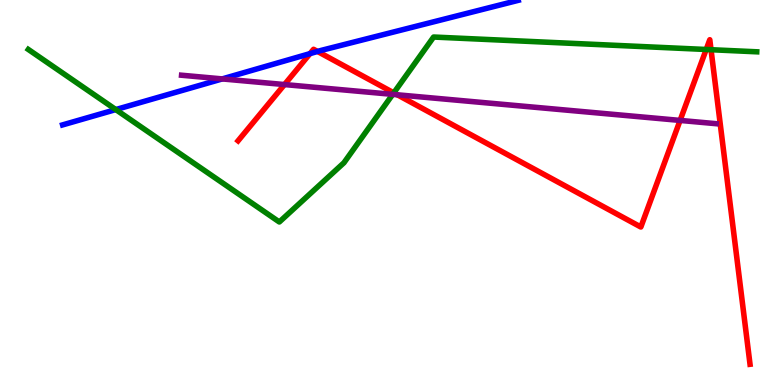[{'lines': ['blue', 'red'], 'intersections': [{'x': 4.0, 'y': 8.61}, {'x': 4.1, 'y': 8.66}]}, {'lines': ['green', 'red'], 'intersections': [{'x': 5.08, 'y': 7.59}, {'x': 9.11, 'y': 8.71}, {'x': 9.17, 'y': 8.71}]}, {'lines': ['purple', 'red'], 'intersections': [{'x': 3.67, 'y': 7.8}, {'x': 5.13, 'y': 7.54}, {'x': 8.78, 'y': 6.87}]}, {'lines': ['blue', 'green'], 'intersections': [{'x': 1.49, 'y': 7.15}]}, {'lines': ['blue', 'purple'], 'intersections': [{'x': 2.87, 'y': 7.95}]}, {'lines': ['green', 'purple'], 'intersections': [{'x': 5.07, 'y': 7.55}]}]